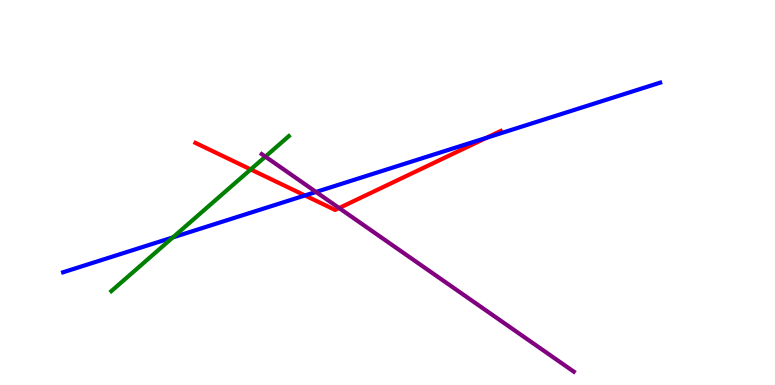[{'lines': ['blue', 'red'], 'intersections': [{'x': 3.93, 'y': 4.92}, {'x': 6.28, 'y': 6.42}]}, {'lines': ['green', 'red'], 'intersections': [{'x': 3.24, 'y': 5.6}]}, {'lines': ['purple', 'red'], 'intersections': [{'x': 4.38, 'y': 4.6}]}, {'lines': ['blue', 'green'], 'intersections': [{'x': 2.23, 'y': 3.83}]}, {'lines': ['blue', 'purple'], 'intersections': [{'x': 4.08, 'y': 5.01}]}, {'lines': ['green', 'purple'], 'intersections': [{'x': 3.42, 'y': 5.93}]}]